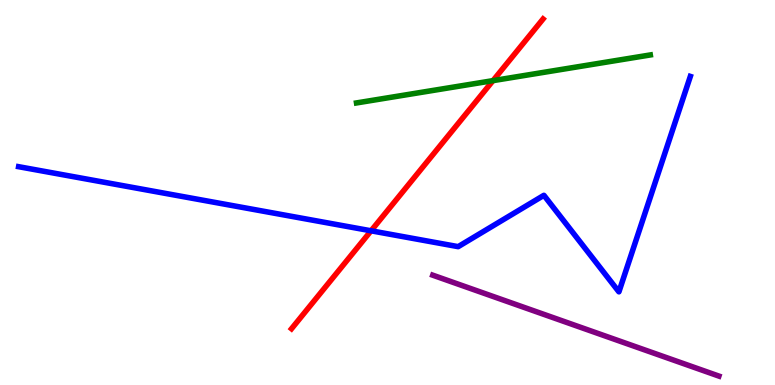[{'lines': ['blue', 'red'], 'intersections': [{'x': 4.79, 'y': 4.01}]}, {'lines': ['green', 'red'], 'intersections': [{'x': 6.36, 'y': 7.91}]}, {'lines': ['purple', 'red'], 'intersections': []}, {'lines': ['blue', 'green'], 'intersections': []}, {'lines': ['blue', 'purple'], 'intersections': []}, {'lines': ['green', 'purple'], 'intersections': []}]